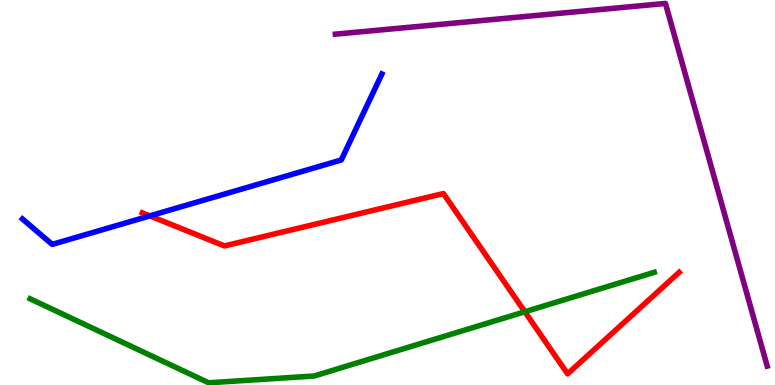[{'lines': ['blue', 'red'], 'intersections': [{'x': 1.93, 'y': 4.39}]}, {'lines': ['green', 'red'], 'intersections': [{'x': 6.77, 'y': 1.9}]}, {'lines': ['purple', 'red'], 'intersections': []}, {'lines': ['blue', 'green'], 'intersections': []}, {'lines': ['blue', 'purple'], 'intersections': []}, {'lines': ['green', 'purple'], 'intersections': []}]